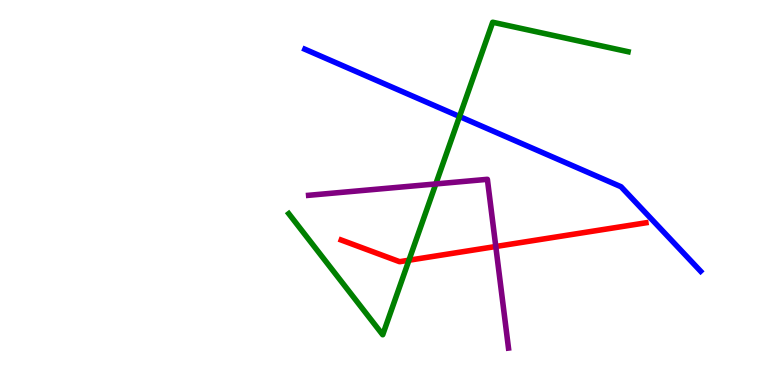[{'lines': ['blue', 'red'], 'intersections': []}, {'lines': ['green', 'red'], 'intersections': [{'x': 5.28, 'y': 3.24}]}, {'lines': ['purple', 'red'], 'intersections': [{'x': 6.4, 'y': 3.6}]}, {'lines': ['blue', 'green'], 'intersections': [{'x': 5.93, 'y': 6.97}]}, {'lines': ['blue', 'purple'], 'intersections': []}, {'lines': ['green', 'purple'], 'intersections': [{'x': 5.62, 'y': 5.22}]}]